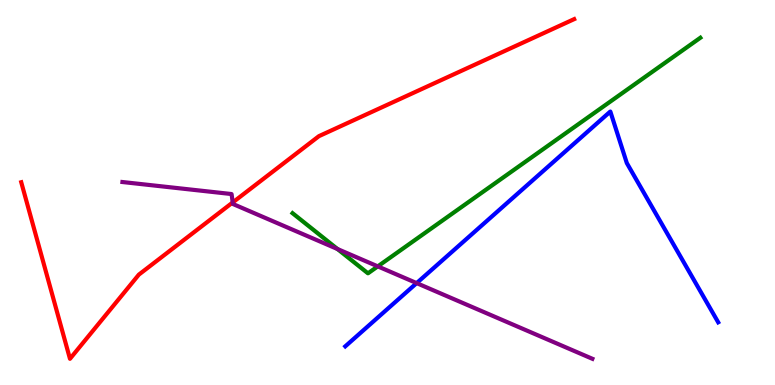[{'lines': ['blue', 'red'], 'intersections': []}, {'lines': ['green', 'red'], 'intersections': []}, {'lines': ['purple', 'red'], 'intersections': [{'x': 3.0, 'y': 4.74}]}, {'lines': ['blue', 'green'], 'intersections': []}, {'lines': ['blue', 'purple'], 'intersections': [{'x': 5.38, 'y': 2.65}]}, {'lines': ['green', 'purple'], 'intersections': [{'x': 4.35, 'y': 3.53}, {'x': 4.87, 'y': 3.08}]}]